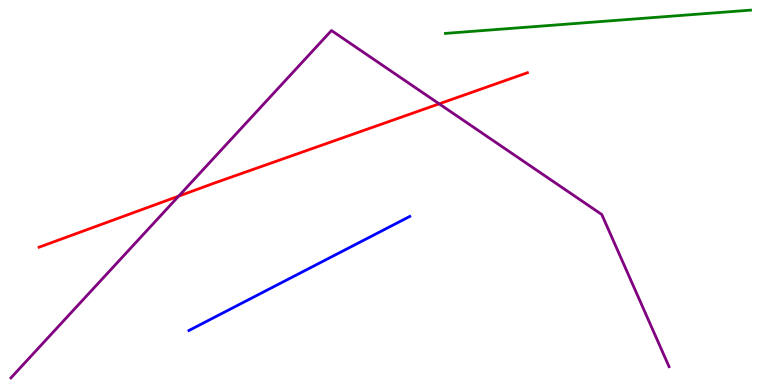[{'lines': ['blue', 'red'], 'intersections': []}, {'lines': ['green', 'red'], 'intersections': []}, {'lines': ['purple', 'red'], 'intersections': [{'x': 2.31, 'y': 4.91}, {'x': 5.67, 'y': 7.3}]}, {'lines': ['blue', 'green'], 'intersections': []}, {'lines': ['blue', 'purple'], 'intersections': []}, {'lines': ['green', 'purple'], 'intersections': []}]